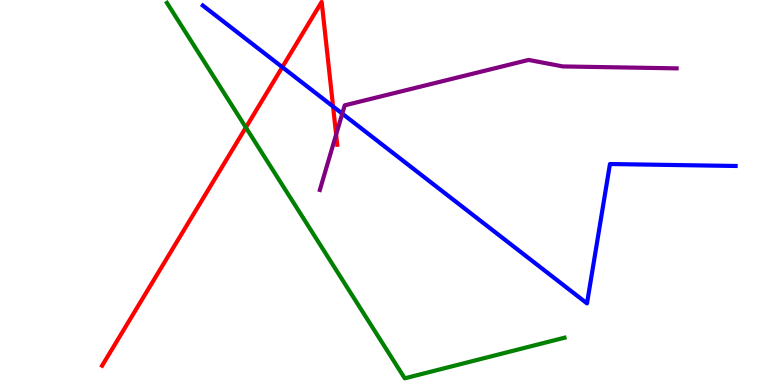[{'lines': ['blue', 'red'], 'intersections': [{'x': 3.64, 'y': 8.26}, {'x': 4.3, 'y': 7.23}]}, {'lines': ['green', 'red'], 'intersections': [{'x': 3.17, 'y': 6.69}]}, {'lines': ['purple', 'red'], 'intersections': [{'x': 4.34, 'y': 6.51}]}, {'lines': ['blue', 'green'], 'intersections': []}, {'lines': ['blue', 'purple'], 'intersections': [{'x': 4.42, 'y': 7.05}]}, {'lines': ['green', 'purple'], 'intersections': []}]